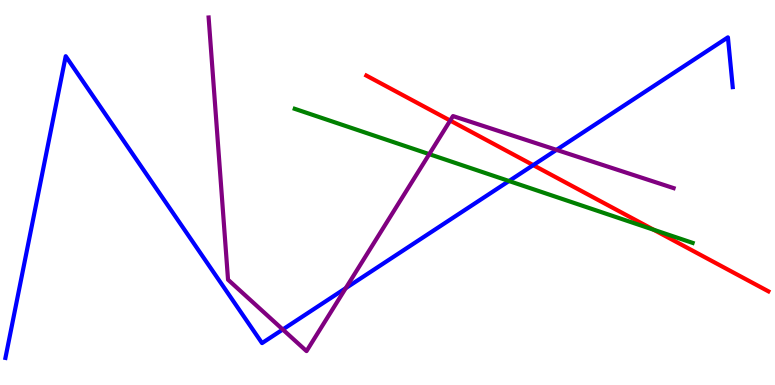[{'lines': ['blue', 'red'], 'intersections': [{'x': 6.88, 'y': 5.71}]}, {'lines': ['green', 'red'], 'intersections': [{'x': 8.43, 'y': 4.03}]}, {'lines': ['purple', 'red'], 'intersections': [{'x': 5.81, 'y': 6.87}]}, {'lines': ['blue', 'green'], 'intersections': [{'x': 6.57, 'y': 5.3}]}, {'lines': ['blue', 'purple'], 'intersections': [{'x': 3.65, 'y': 1.44}, {'x': 4.46, 'y': 2.52}, {'x': 7.18, 'y': 6.11}]}, {'lines': ['green', 'purple'], 'intersections': [{'x': 5.54, 'y': 6.0}]}]